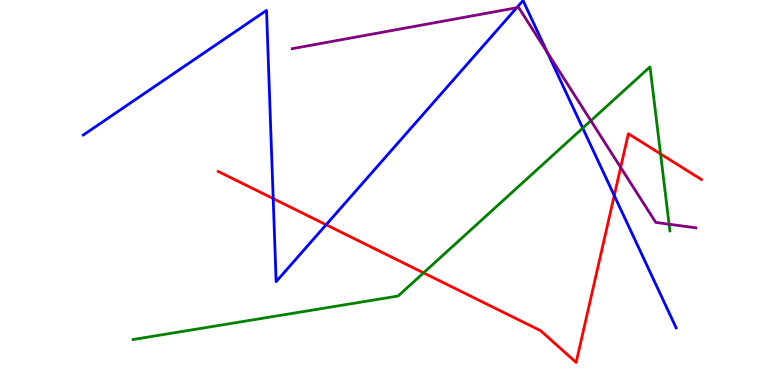[{'lines': ['blue', 'red'], 'intersections': [{'x': 3.53, 'y': 4.84}, {'x': 4.21, 'y': 4.16}, {'x': 7.93, 'y': 4.92}]}, {'lines': ['green', 'red'], 'intersections': [{'x': 5.47, 'y': 2.91}, {'x': 8.52, 'y': 6.0}]}, {'lines': ['purple', 'red'], 'intersections': [{'x': 8.01, 'y': 5.65}]}, {'lines': ['blue', 'green'], 'intersections': [{'x': 7.52, 'y': 6.67}]}, {'lines': ['blue', 'purple'], 'intersections': [{'x': 6.67, 'y': 9.8}, {'x': 7.06, 'y': 8.64}]}, {'lines': ['green', 'purple'], 'intersections': [{'x': 7.62, 'y': 6.87}, {'x': 8.63, 'y': 4.18}]}]